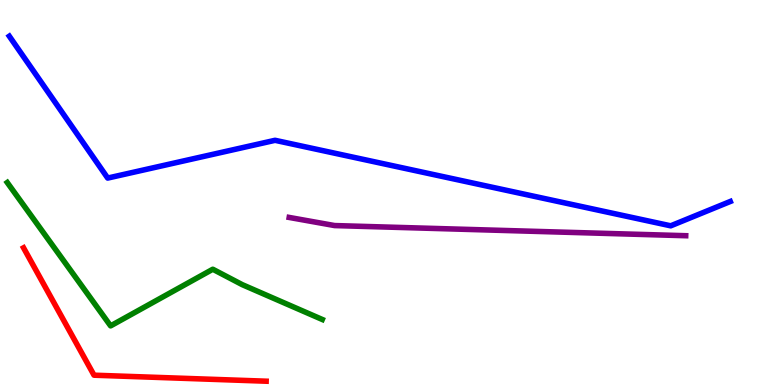[{'lines': ['blue', 'red'], 'intersections': []}, {'lines': ['green', 'red'], 'intersections': []}, {'lines': ['purple', 'red'], 'intersections': []}, {'lines': ['blue', 'green'], 'intersections': []}, {'lines': ['blue', 'purple'], 'intersections': []}, {'lines': ['green', 'purple'], 'intersections': []}]